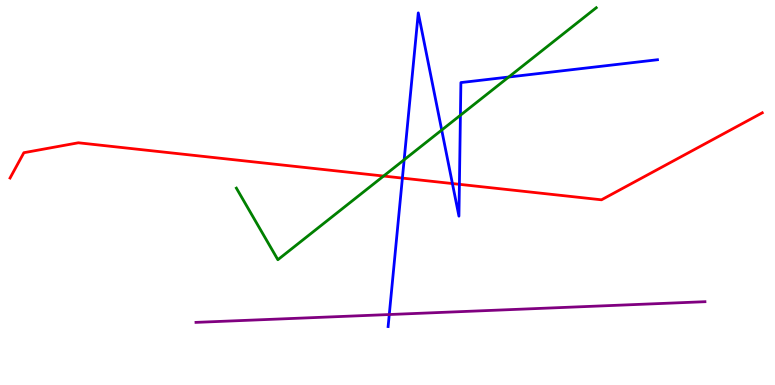[{'lines': ['blue', 'red'], 'intersections': [{'x': 5.19, 'y': 5.37}, {'x': 5.84, 'y': 5.23}, {'x': 5.93, 'y': 5.21}]}, {'lines': ['green', 'red'], 'intersections': [{'x': 4.95, 'y': 5.43}]}, {'lines': ['purple', 'red'], 'intersections': []}, {'lines': ['blue', 'green'], 'intersections': [{'x': 5.21, 'y': 5.85}, {'x': 5.7, 'y': 6.62}, {'x': 5.94, 'y': 7.01}, {'x': 6.56, 'y': 8.0}]}, {'lines': ['blue', 'purple'], 'intersections': [{'x': 5.02, 'y': 1.83}]}, {'lines': ['green', 'purple'], 'intersections': []}]